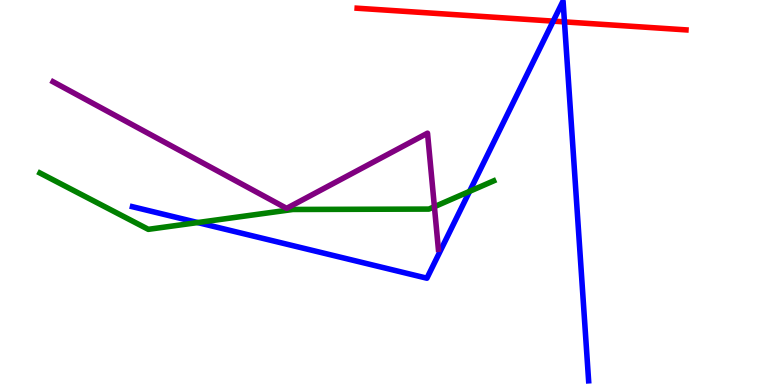[{'lines': ['blue', 'red'], 'intersections': [{'x': 7.14, 'y': 9.45}, {'x': 7.28, 'y': 9.43}]}, {'lines': ['green', 'red'], 'intersections': []}, {'lines': ['purple', 'red'], 'intersections': []}, {'lines': ['blue', 'green'], 'intersections': [{'x': 2.55, 'y': 4.22}, {'x': 6.06, 'y': 5.03}]}, {'lines': ['blue', 'purple'], 'intersections': []}, {'lines': ['green', 'purple'], 'intersections': [{'x': 5.61, 'y': 4.63}]}]